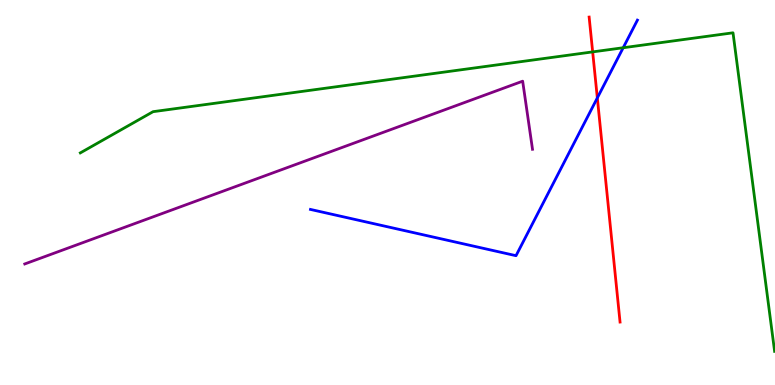[{'lines': ['blue', 'red'], 'intersections': [{'x': 7.71, 'y': 7.46}]}, {'lines': ['green', 'red'], 'intersections': [{'x': 7.65, 'y': 8.65}]}, {'lines': ['purple', 'red'], 'intersections': []}, {'lines': ['blue', 'green'], 'intersections': [{'x': 8.04, 'y': 8.76}]}, {'lines': ['blue', 'purple'], 'intersections': []}, {'lines': ['green', 'purple'], 'intersections': []}]